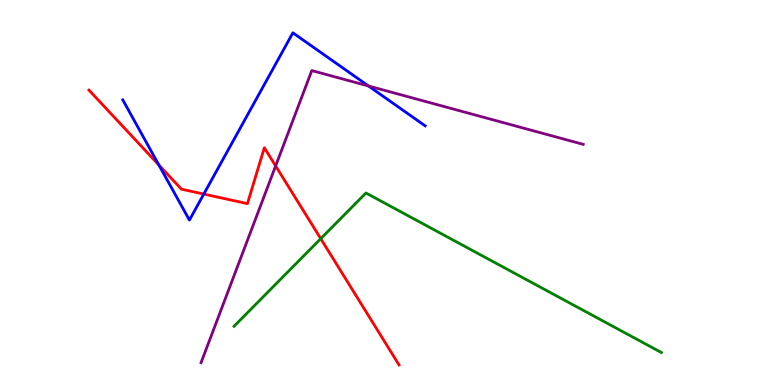[{'lines': ['blue', 'red'], 'intersections': [{'x': 2.05, 'y': 5.71}, {'x': 2.63, 'y': 4.96}]}, {'lines': ['green', 'red'], 'intersections': [{'x': 4.14, 'y': 3.8}]}, {'lines': ['purple', 'red'], 'intersections': [{'x': 3.56, 'y': 5.69}]}, {'lines': ['blue', 'green'], 'intersections': []}, {'lines': ['blue', 'purple'], 'intersections': [{'x': 4.75, 'y': 7.77}]}, {'lines': ['green', 'purple'], 'intersections': []}]